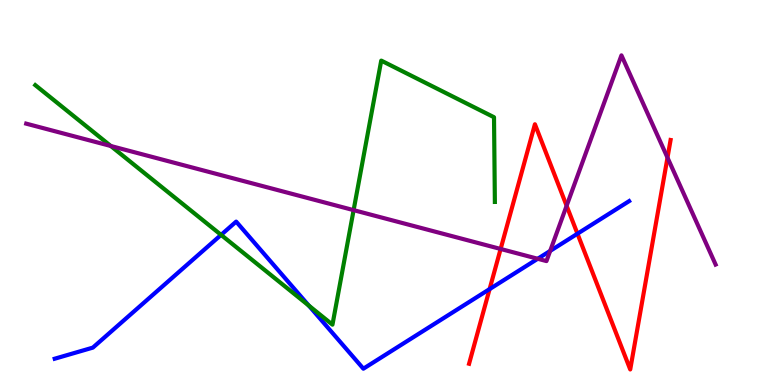[{'lines': ['blue', 'red'], 'intersections': [{'x': 6.32, 'y': 2.49}, {'x': 7.45, 'y': 3.93}]}, {'lines': ['green', 'red'], 'intersections': []}, {'lines': ['purple', 'red'], 'intersections': [{'x': 6.46, 'y': 3.53}, {'x': 7.31, 'y': 4.65}, {'x': 8.61, 'y': 5.91}]}, {'lines': ['blue', 'green'], 'intersections': [{'x': 2.85, 'y': 3.9}, {'x': 3.98, 'y': 2.06}]}, {'lines': ['blue', 'purple'], 'intersections': [{'x': 6.94, 'y': 3.28}, {'x': 7.1, 'y': 3.48}]}, {'lines': ['green', 'purple'], 'intersections': [{'x': 1.43, 'y': 6.21}, {'x': 4.56, 'y': 4.54}]}]